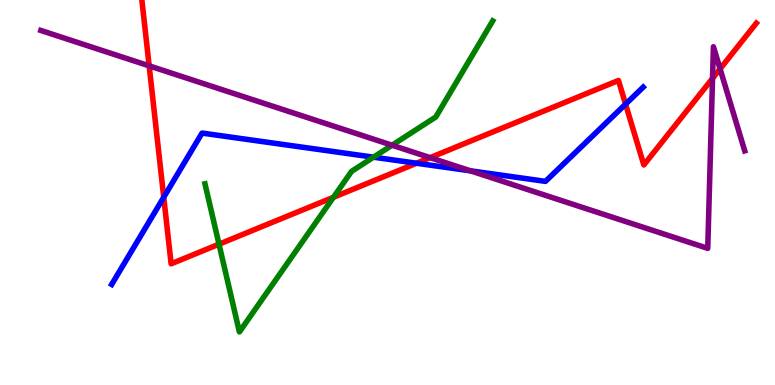[{'lines': ['blue', 'red'], 'intersections': [{'x': 2.11, 'y': 4.88}, {'x': 5.37, 'y': 5.76}, {'x': 8.07, 'y': 7.29}]}, {'lines': ['green', 'red'], 'intersections': [{'x': 2.83, 'y': 3.66}, {'x': 4.3, 'y': 4.88}]}, {'lines': ['purple', 'red'], 'intersections': [{'x': 1.92, 'y': 8.29}, {'x': 5.55, 'y': 5.91}, {'x': 9.19, 'y': 7.96}, {'x': 9.29, 'y': 8.21}]}, {'lines': ['blue', 'green'], 'intersections': [{'x': 4.82, 'y': 5.92}]}, {'lines': ['blue', 'purple'], 'intersections': [{'x': 6.07, 'y': 5.56}]}, {'lines': ['green', 'purple'], 'intersections': [{'x': 5.06, 'y': 6.23}]}]